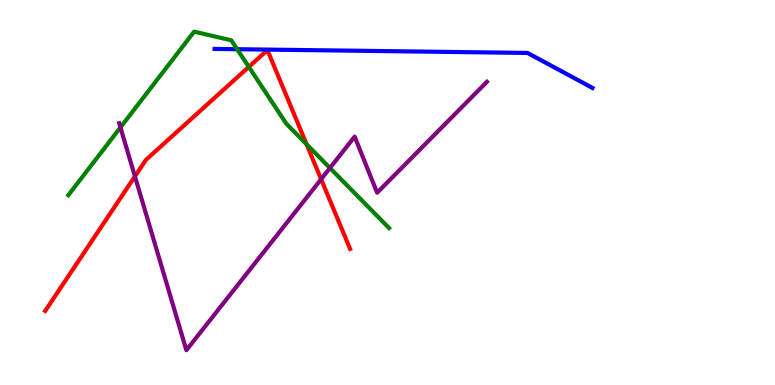[{'lines': ['blue', 'red'], 'intersections': []}, {'lines': ['green', 'red'], 'intersections': [{'x': 3.21, 'y': 8.26}, {'x': 3.96, 'y': 6.25}]}, {'lines': ['purple', 'red'], 'intersections': [{'x': 1.74, 'y': 5.42}, {'x': 4.14, 'y': 5.35}]}, {'lines': ['blue', 'green'], 'intersections': [{'x': 3.06, 'y': 8.72}]}, {'lines': ['blue', 'purple'], 'intersections': []}, {'lines': ['green', 'purple'], 'intersections': [{'x': 1.55, 'y': 6.69}, {'x': 4.26, 'y': 5.64}]}]